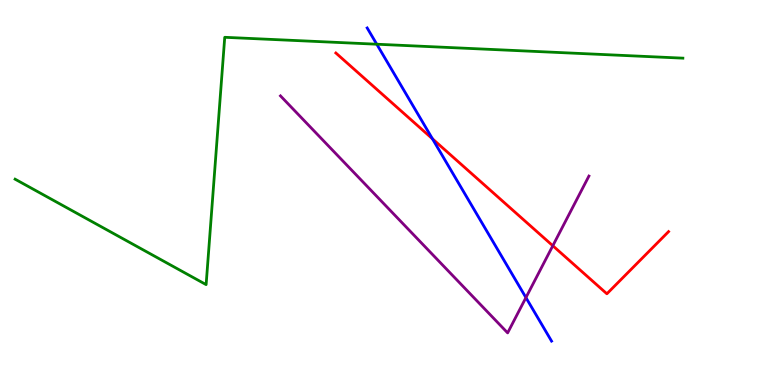[{'lines': ['blue', 'red'], 'intersections': [{'x': 5.58, 'y': 6.39}]}, {'lines': ['green', 'red'], 'intersections': []}, {'lines': ['purple', 'red'], 'intersections': [{'x': 7.13, 'y': 3.62}]}, {'lines': ['blue', 'green'], 'intersections': [{'x': 4.86, 'y': 8.85}]}, {'lines': ['blue', 'purple'], 'intersections': [{'x': 6.79, 'y': 2.27}]}, {'lines': ['green', 'purple'], 'intersections': []}]